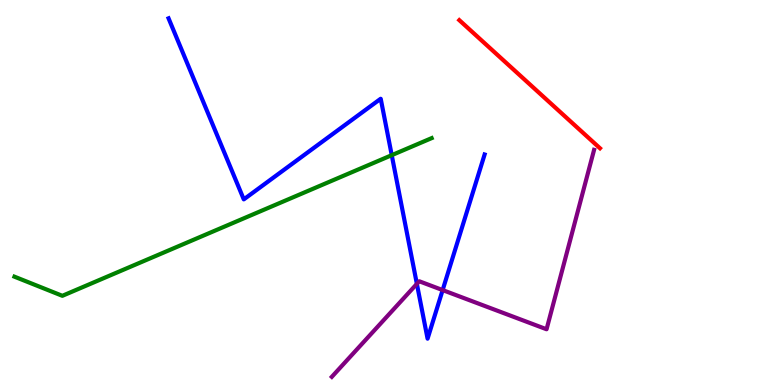[{'lines': ['blue', 'red'], 'intersections': []}, {'lines': ['green', 'red'], 'intersections': []}, {'lines': ['purple', 'red'], 'intersections': []}, {'lines': ['blue', 'green'], 'intersections': [{'x': 5.05, 'y': 5.97}]}, {'lines': ['blue', 'purple'], 'intersections': [{'x': 5.38, 'y': 2.63}, {'x': 5.71, 'y': 2.47}]}, {'lines': ['green', 'purple'], 'intersections': []}]